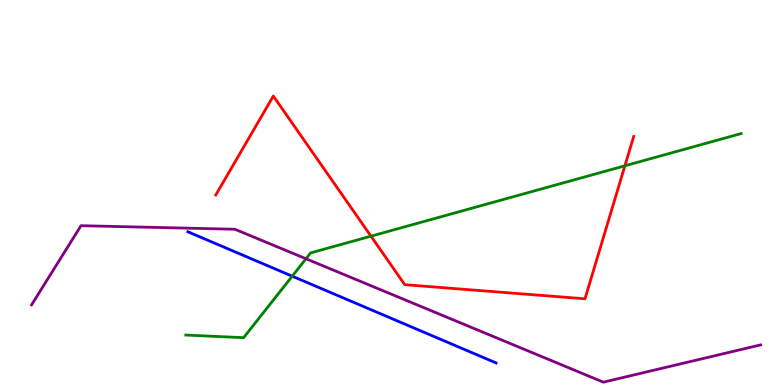[{'lines': ['blue', 'red'], 'intersections': []}, {'lines': ['green', 'red'], 'intersections': [{'x': 4.79, 'y': 3.87}, {'x': 8.06, 'y': 5.69}]}, {'lines': ['purple', 'red'], 'intersections': []}, {'lines': ['blue', 'green'], 'intersections': [{'x': 3.77, 'y': 2.83}]}, {'lines': ['blue', 'purple'], 'intersections': []}, {'lines': ['green', 'purple'], 'intersections': [{'x': 3.95, 'y': 3.28}]}]